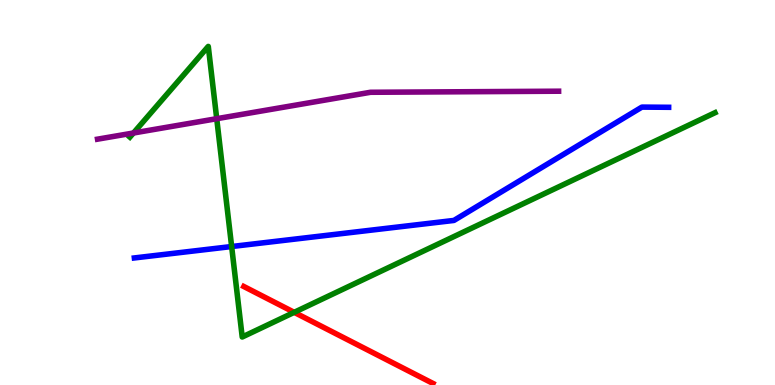[{'lines': ['blue', 'red'], 'intersections': []}, {'lines': ['green', 'red'], 'intersections': [{'x': 3.8, 'y': 1.89}]}, {'lines': ['purple', 'red'], 'intersections': []}, {'lines': ['blue', 'green'], 'intersections': [{'x': 2.99, 'y': 3.6}]}, {'lines': ['blue', 'purple'], 'intersections': []}, {'lines': ['green', 'purple'], 'intersections': [{'x': 1.72, 'y': 6.55}, {'x': 2.8, 'y': 6.92}]}]